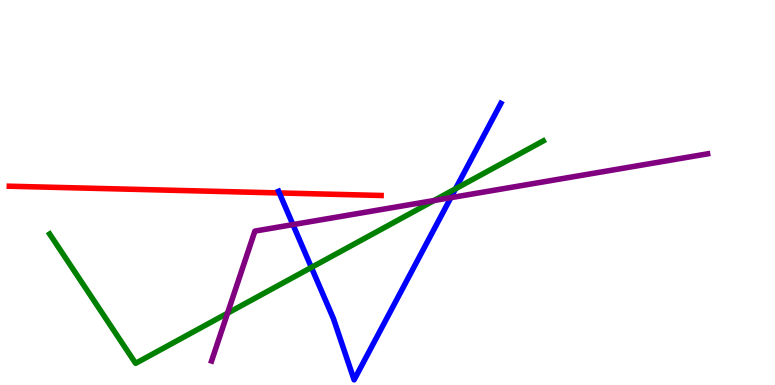[{'lines': ['blue', 'red'], 'intersections': [{'x': 3.6, 'y': 4.99}]}, {'lines': ['green', 'red'], 'intersections': []}, {'lines': ['purple', 'red'], 'intersections': []}, {'lines': ['blue', 'green'], 'intersections': [{'x': 4.02, 'y': 3.05}, {'x': 5.88, 'y': 5.1}]}, {'lines': ['blue', 'purple'], 'intersections': [{'x': 3.78, 'y': 4.17}, {'x': 5.82, 'y': 4.87}]}, {'lines': ['green', 'purple'], 'intersections': [{'x': 2.94, 'y': 1.87}, {'x': 5.6, 'y': 4.79}]}]